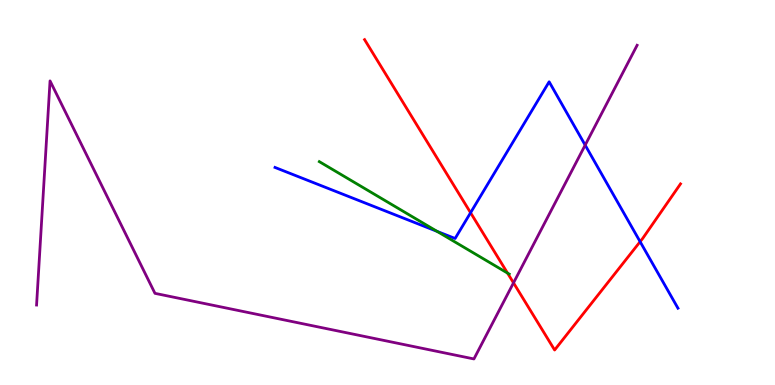[{'lines': ['blue', 'red'], 'intersections': [{'x': 6.07, 'y': 4.47}, {'x': 8.26, 'y': 3.72}]}, {'lines': ['green', 'red'], 'intersections': [{'x': 6.55, 'y': 2.91}]}, {'lines': ['purple', 'red'], 'intersections': [{'x': 6.63, 'y': 2.65}]}, {'lines': ['blue', 'green'], 'intersections': [{'x': 5.64, 'y': 3.99}]}, {'lines': ['blue', 'purple'], 'intersections': [{'x': 7.55, 'y': 6.23}]}, {'lines': ['green', 'purple'], 'intersections': []}]